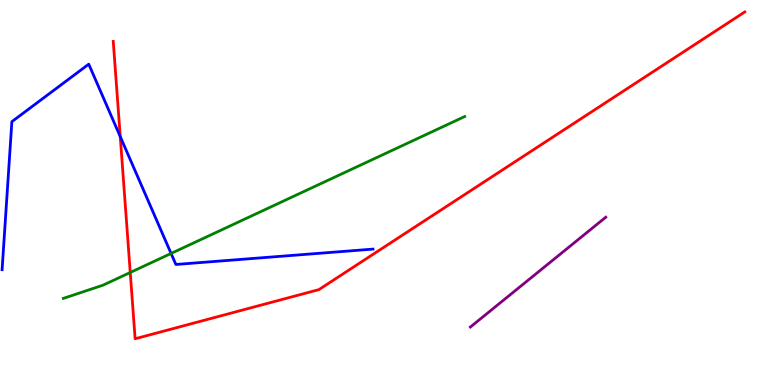[{'lines': ['blue', 'red'], 'intersections': [{'x': 1.55, 'y': 6.45}]}, {'lines': ['green', 'red'], 'intersections': [{'x': 1.68, 'y': 2.92}]}, {'lines': ['purple', 'red'], 'intersections': []}, {'lines': ['blue', 'green'], 'intersections': [{'x': 2.21, 'y': 3.42}]}, {'lines': ['blue', 'purple'], 'intersections': []}, {'lines': ['green', 'purple'], 'intersections': []}]